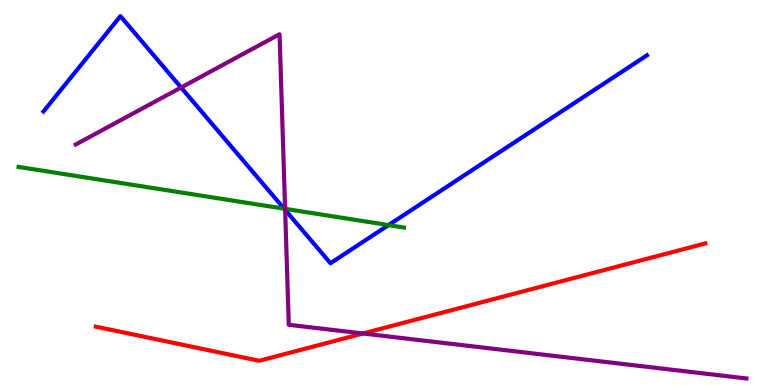[{'lines': ['blue', 'red'], 'intersections': []}, {'lines': ['green', 'red'], 'intersections': []}, {'lines': ['purple', 'red'], 'intersections': [{'x': 4.68, 'y': 1.34}]}, {'lines': ['blue', 'green'], 'intersections': [{'x': 3.67, 'y': 4.58}, {'x': 5.01, 'y': 4.15}]}, {'lines': ['blue', 'purple'], 'intersections': [{'x': 2.34, 'y': 7.73}, {'x': 3.68, 'y': 4.55}]}, {'lines': ['green', 'purple'], 'intersections': [{'x': 3.68, 'y': 4.58}]}]